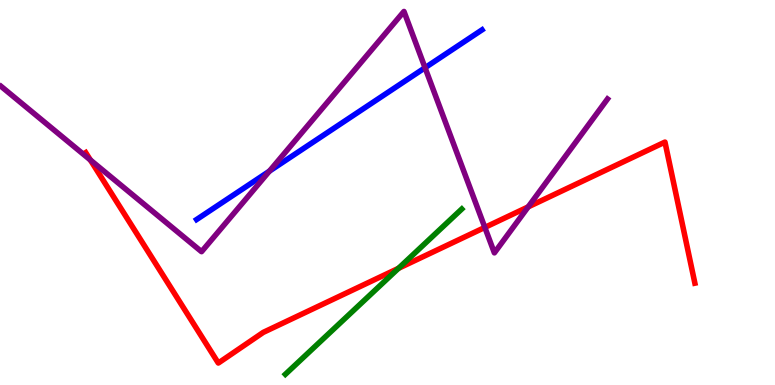[{'lines': ['blue', 'red'], 'intersections': []}, {'lines': ['green', 'red'], 'intersections': [{'x': 5.14, 'y': 3.03}]}, {'lines': ['purple', 'red'], 'intersections': [{'x': 1.17, 'y': 5.84}, {'x': 6.26, 'y': 4.09}, {'x': 6.82, 'y': 4.63}]}, {'lines': ['blue', 'green'], 'intersections': []}, {'lines': ['blue', 'purple'], 'intersections': [{'x': 3.48, 'y': 5.55}, {'x': 5.48, 'y': 8.24}]}, {'lines': ['green', 'purple'], 'intersections': []}]